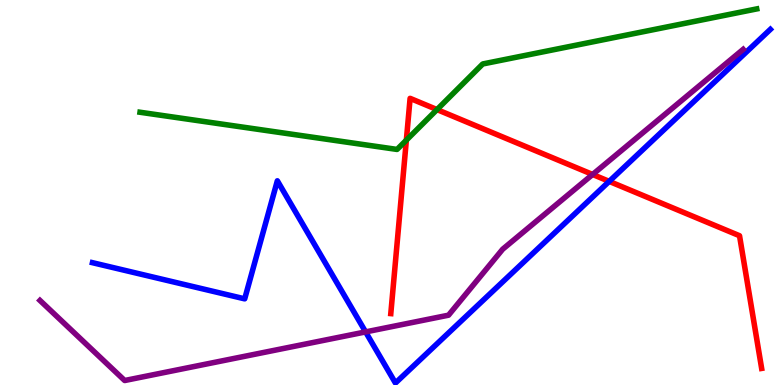[{'lines': ['blue', 'red'], 'intersections': [{'x': 7.86, 'y': 5.29}]}, {'lines': ['green', 'red'], 'intersections': [{'x': 5.24, 'y': 6.36}, {'x': 5.64, 'y': 7.15}]}, {'lines': ['purple', 'red'], 'intersections': [{'x': 7.65, 'y': 5.47}]}, {'lines': ['blue', 'green'], 'intersections': []}, {'lines': ['blue', 'purple'], 'intersections': [{'x': 4.72, 'y': 1.38}]}, {'lines': ['green', 'purple'], 'intersections': []}]